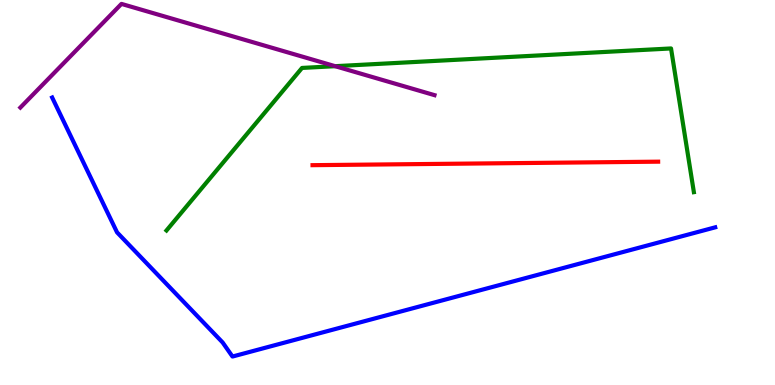[{'lines': ['blue', 'red'], 'intersections': []}, {'lines': ['green', 'red'], 'intersections': []}, {'lines': ['purple', 'red'], 'intersections': []}, {'lines': ['blue', 'green'], 'intersections': []}, {'lines': ['blue', 'purple'], 'intersections': []}, {'lines': ['green', 'purple'], 'intersections': [{'x': 4.32, 'y': 8.28}]}]